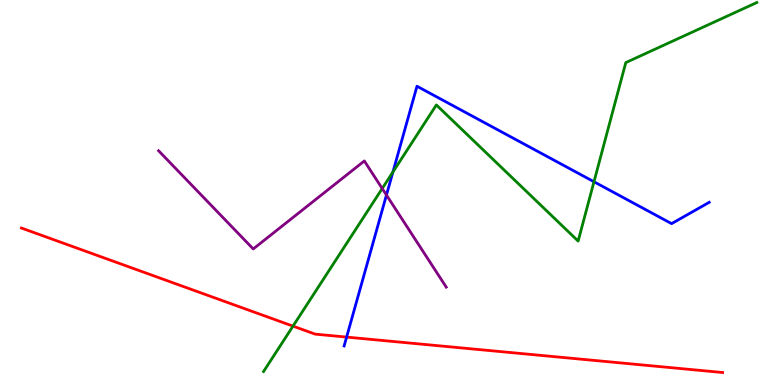[{'lines': ['blue', 'red'], 'intersections': [{'x': 4.47, 'y': 1.24}]}, {'lines': ['green', 'red'], 'intersections': [{'x': 3.78, 'y': 1.53}]}, {'lines': ['purple', 'red'], 'intersections': []}, {'lines': ['blue', 'green'], 'intersections': [{'x': 5.07, 'y': 5.53}, {'x': 7.66, 'y': 5.28}]}, {'lines': ['blue', 'purple'], 'intersections': [{'x': 4.99, 'y': 4.93}]}, {'lines': ['green', 'purple'], 'intersections': [{'x': 4.93, 'y': 5.1}]}]